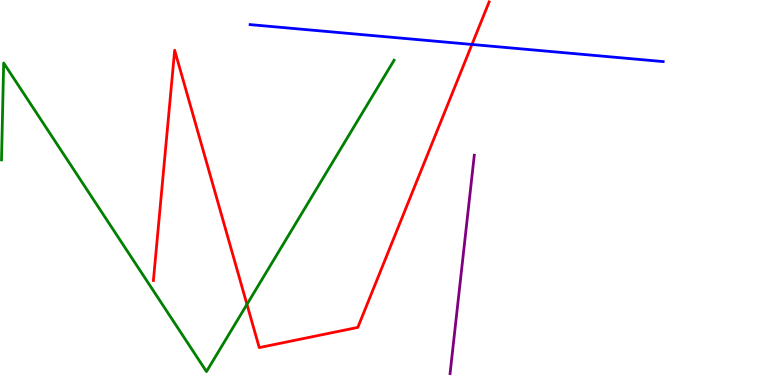[{'lines': ['blue', 'red'], 'intersections': [{'x': 6.09, 'y': 8.85}]}, {'lines': ['green', 'red'], 'intersections': [{'x': 3.19, 'y': 2.09}]}, {'lines': ['purple', 'red'], 'intersections': []}, {'lines': ['blue', 'green'], 'intersections': []}, {'lines': ['blue', 'purple'], 'intersections': []}, {'lines': ['green', 'purple'], 'intersections': []}]